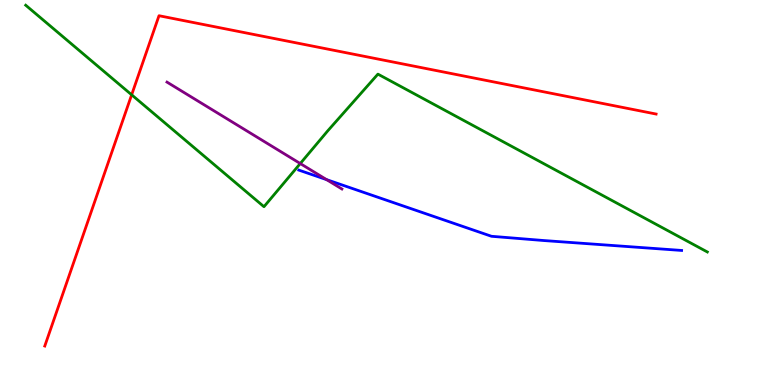[{'lines': ['blue', 'red'], 'intersections': []}, {'lines': ['green', 'red'], 'intersections': [{'x': 1.7, 'y': 7.54}]}, {'lines': ['purple', 'red'], 'intersections': []}, {'lines': ['blue', 'green'], 'intersections': []}, {'lines': ['blue', 'purple'], 'intersections': [{'x': 4.21, 'y': 5.33}]}, {'lines': ['green', 'purple'], 'intersections': [{'x': 3.87, 'y': 5.75}]}]